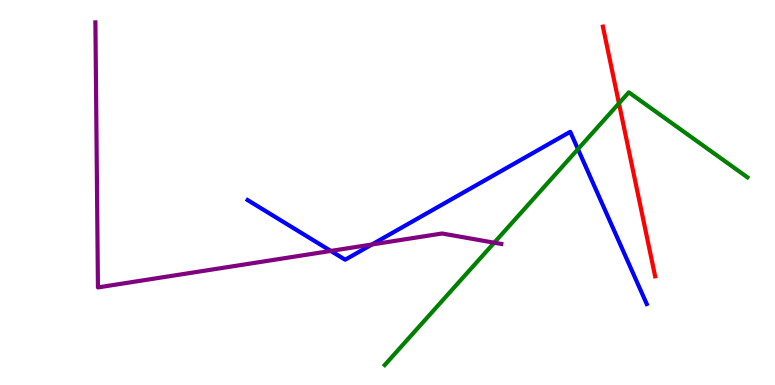[{'lines': ['blue', 'red'], 'intersections': []}, {'lines': ['green', 'red'], 'intersections': [{'x': 7.99, 'y': 7.32}]}, {'lines': ['purple', 'red'], 'intersections': []}, {'lines': ['blue', 'green'], 'intersections': [{'x': 7.46, 'y': 6.13}]}, {'lines': ['blue', 'purple'], 'intersections': [{'x': 4.27, 'y': 3.48}, {'x': 4.8, 'y': 3.65}]}, {'lines': ['green', 'purple'], 'intersections': [{'x': 6.38, 'y': 3.7}]}]